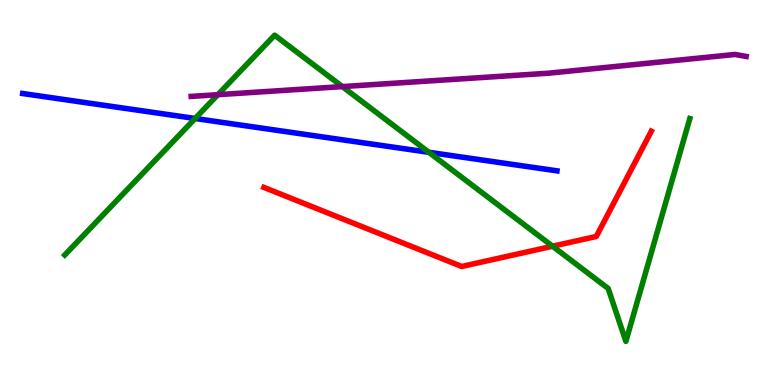[{'lines': ['blue', 'red'], 'intersections': []}, {'lines': ['green', 'red'], 'intersections': [{'x': 7.13, 'y': 3.6}]}, {'lines': ['purple', 'red'], 'intersections': []}, {'lines': ['blue', 'green'], 'intersections': [{'x': 2.52, 'y': 6.92}, {'x': 5.53, 'y': 6.04}]}, {'lines': ['blue', 'purple'], 'intersections': []}, {'lines': ['green', 'purple'], 'intersections': [{'x': 2.81, 'y': 7.54}, {'x': 4.42, 'y': 7.75}]}]